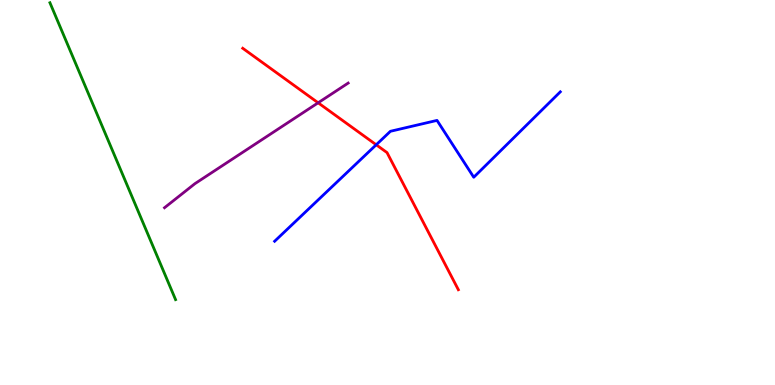[{'lines': ['blue', 'red'], 'intersections': [{'x': 4.85, 'y': 6.24}]}, {'lines': ['green', 'red'], 'intersections': []}, {'lines': ['purple', 'red'], 'intersections': [{'x': 4.1, 'y': 7.33}]}, {'lines': ['blue', 'green'], 'intersections': []}, {'lines': ['blue', 'purple'], 'intersections': []}, {'lines': ['green', 'purple'], 'intersections': []}]